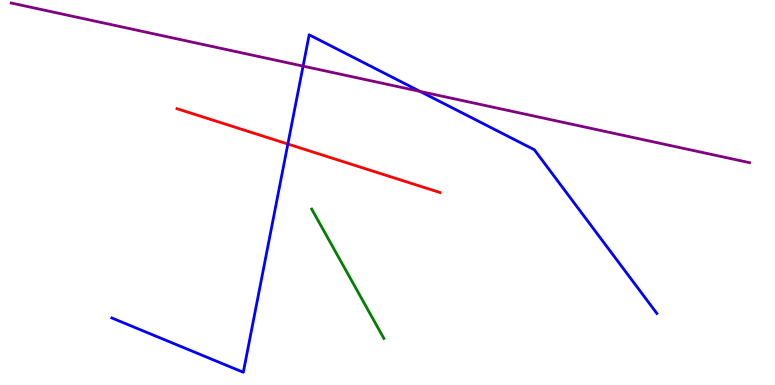[{'lines': ['blue', 'red'], 'intersections': [{'x': 3.71, 'y': 6.26}]}, {'lines': ['green', 'red'], 'intersections': []}, {'lines': ['purple', 'red'], 'intersections': []}, {'lines': ['blue', 'green'], 'intersections': []}, {'lines': ['blue', 'purple'], 'intersections': [{'x': 3.91, 'y': 8.28}, {'x': 5.42, 'y': 7.63}]}, {'lines': ['green', 'purple'], 'intersections': []}]